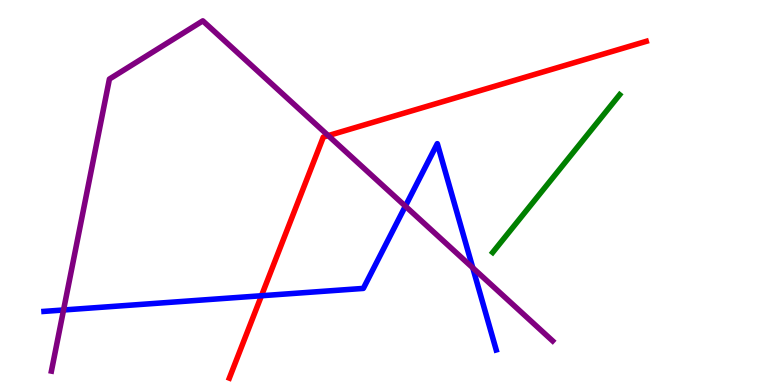[{'lines': ['blue', 'red'], 'intersections': [{'x': 3.37, 'y': 2.32}]}, {'lines': ['green', 'red'], 'intersections': []}, {'lines': ['purple', 'red'], 'intersections': [{'x': 4.24, 'y': 6.48}]}, {'lines': ['blue', 'green'], 'intersections': []}, {'lines': ['blue', 'purple'], 'intersections': [{'x': 0.82, 'y': 1.95}, {'x': 5.23, 'y': 4.64}, {'x': 6.1, 'y': 3.04}]}, {'lines': ['green', 'purple'], 'intersections': []}]